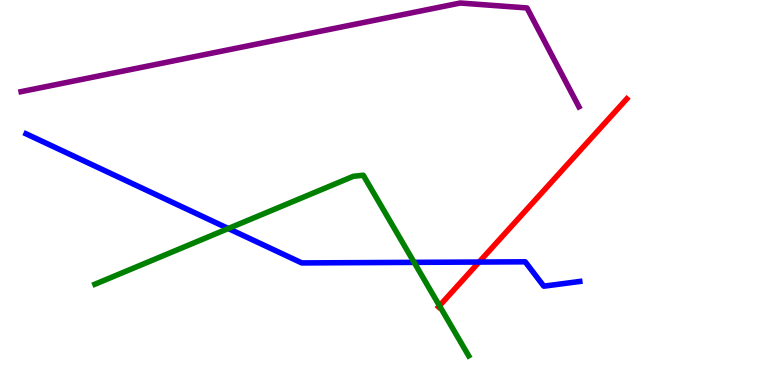[{'lines': ['blue', 'red'], 'intersections': [{'x': 6.18, 'y': 3.19}]}, {'lines': ['green', 'red'], 'intersections': [{'x': 5.67, 'y': 2.06}]}, {'lines': ['purple', 'red'], 'intersections': []}, {'lines': ['blue', 'green'], 'intersections': [{'x': 2.95, 'y': 4.06}, {'x': 5.34, 'y': 3.19}]}, {'lines': ['blue', 'purple'], 'intersections': []}, {'lines': ['green', 'purple'], 'intersections': []}]